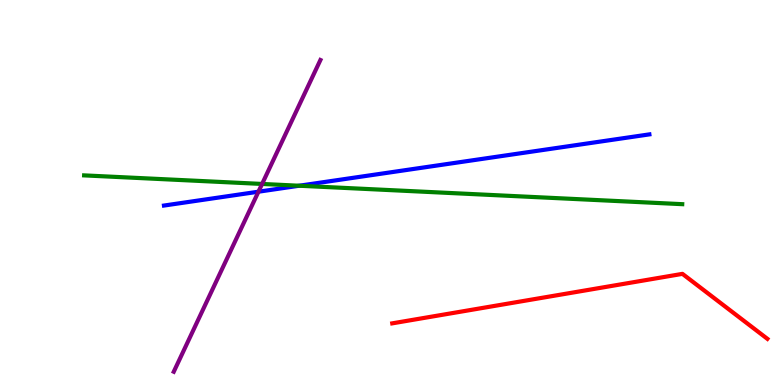[{'lines': ['blue', 'red'], 'intersections': []}, {'lines': ['green', 'red'], 'intersections': []}, {'lines': ['purple', 'red'], 'intersections': []}, {'lines': ['blue', 'green'], 'intersections': [{'x': 3.86, 'y': 5.18}]}, {'lines': ['blue', 'purple'], 'intersections': [{'x': 3.33, 'y': 5.02}]}, {'lines': ['green', 'purple'], 'intersections': [{'x': 3.38, 'y': 5.22}]}]